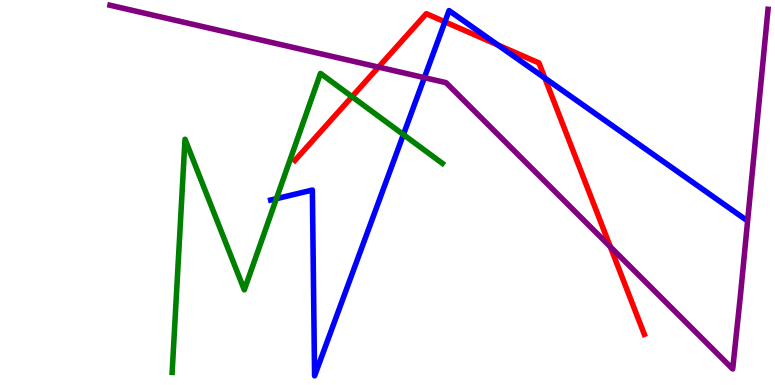[{'lines': ['blue', 'red'], 'intersections': [{'x': 5.74, 'y': 9.43}, {'x': 6.42, 'y': 8.83}, {'x': 7.03, 'y': 7.97}]}, {'lines': ['green', 'red'], 'intersections': [{'x': 4.54, 'y': 7.49}]}, {'lines': ['purple', 'red'], 'intersections': [{'x': 4.88, 'y': 8.26}, {'x': 7.88, 'y': 3.59}]}, {'lines': ['blue', 'green'], 'intersections': [{'x': 3.57, 'y': 4.84}, {'x': 5.21, 'y': 6.5}]}, {'lines': ['blue', 'purple'], 'intersections': [{'x': 5.48, 'y': 7.98}]}, {'lines': ['green', 'purple'], 'intersections': []}]